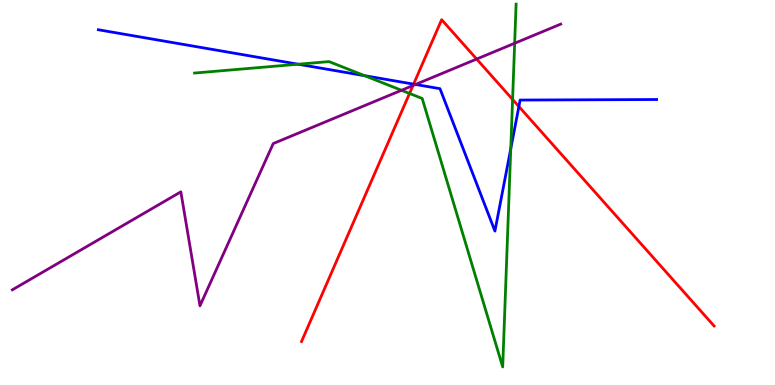[{'lines': ['blue', 'red'], 'intersections': [{'x': 5.34, 'y': 7.81}, {'x': 6.7, 'y': 7.23}]}, {'lines': ['green', 'red'], 'intersections': [{'x': 5.28, 'y': 7.57}, {'x': 6.61, 'y': 7.42}]}, {'lines': ['purple', 'red'], 'intersections': [{'x': 5.33, 'y': 7.78}, {'x': 6.15, 'y': 8.47}]}, {'lines': ['blue', 'green'], 'intersections': [{'x': 3.85, 'y': 8.33}, {'x': 4.7, 'y': 8.03}, {'x': 6.59, 'y': 6.14}]}, {'lines': ['blue', 'purple'], 'intersections': [{'x': 5.36, 'y': 7.81}]}, {'lines': ['green', 'purple'], 'intersections': [{'x': 5.18, 'y': 7.66}, {'x': 6.64, 'y': 8.88}]}]